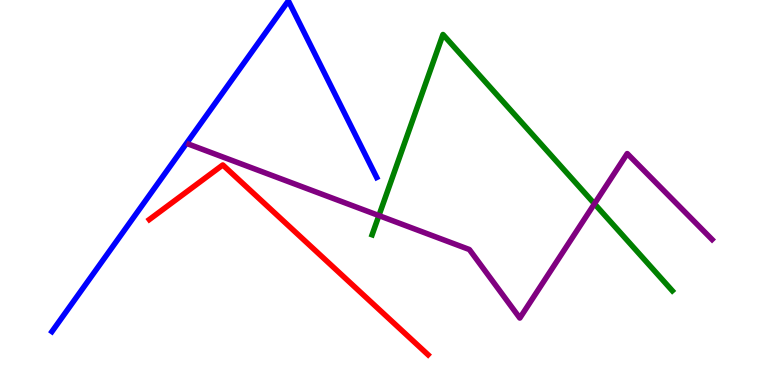[{'lines': ['blue', 'red'], 'intersections': []}, {'lines': ['green', 'red'], 'intersections': []}, {'lines': ['purple', 'red'], 'intersections': []}, {'lines': ['blue', 'green'], 'intersections': []}, {'lines': ['blue', 'purple'], 'intersections': []}, {'lines': ['green', 'purple'], 'intersections': [{'x': 4.89, 'y': 4.4}, {'x': 7.67, 'y': 4.71}]}]